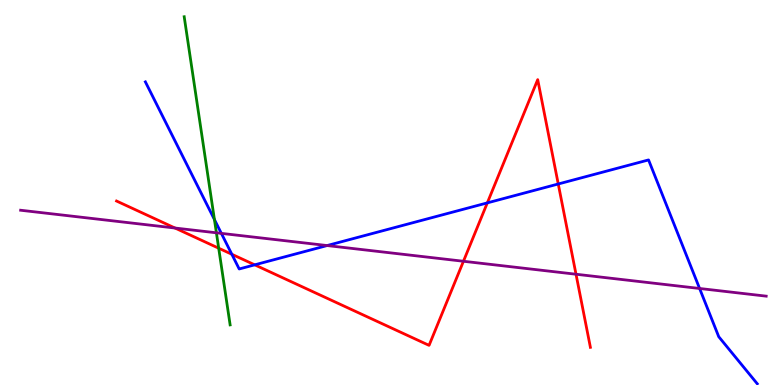[{'lines': ['blue', 'red'], 'intersections': [{'x': 2.99, 'y': 3.4}, {'x': 3.29, 'y': 3.12}, {'x': 6.29, 'y': 4.73}, {'x': 7.2, 'y': 5.22}]}, {'lines': ['green', 'red'], 'intersections': [{'x': 2.82, 'y': 3.55}]}, {'lines': ['purple', 'red'], 'intersections': [{'x': 2.26, 'y': 4.08}, {'x': 5.98, 'y': 3.21}, {'x': 7.43, 'y': 2.88}]}, {'lines': ['blue', 'green'], 'intersections': [{'x': 2.77, 'y': 4.3}]}, {'lines': ['blue', 'purple'], 'intersections': [{'x': 2.86, 'y': 3.94}, {'x': 4.22, 'y': 3.62}, {'x': 9.03, 'y': 2.51}]}, {'lines': ['green', 'purple'], 'intersections': [{'x': 2.79, 'y': 3.95}]}]